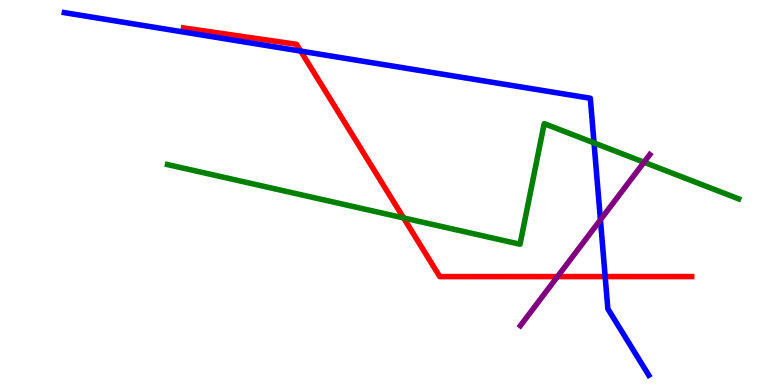[{'lines': ['blue', 'red'], 'intersections': [{'x': 3.88, 'y': 8.67}, {'x': 7.81, 'y': 2.82}]}, {'lines': ['green', 'red'], 'intersections': [{'x': 5.21, 'y': 4.34}]}, {'lines': ['purple', 'red'], 'intersections': [{'x': 7.19, 'y': 2.82}]}, {'lines': ['blue', 'green'], 'intersections': [{'x': 7.66, 'y': 6.29}]}, {'lines': ['blue', 'purple'], 'intersections': [{'x': 7.75, 'y': 4.29}]}, {'lines': ['green', 'purple'], 'intersections': [{'x': 8.31, 'y': 5.79}]}]